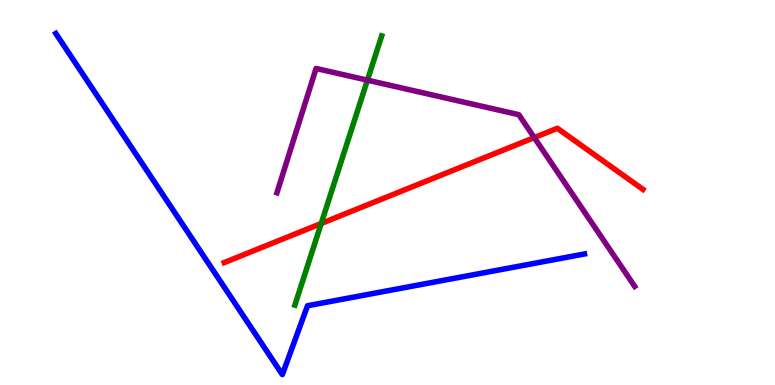[{'lines': ['blue', 'red'], 'intersections': []}, {'lines': ['green', 'red'], 'intersections': [{'x': 4.14, 'y': 4.19}]}, {'lines': ['purple', 'red'], 'intersections': [{'x': 6.89, 'y': 6.43}]}, {'lines': ['blue', 'green'], 'intersections': []}, {'lines': ['blue', 'purple'], 'intersections': []}, {'lines': ['green', 'purple'], 'intersections': [{'x': 4.74, 'y': 7.92}]}]